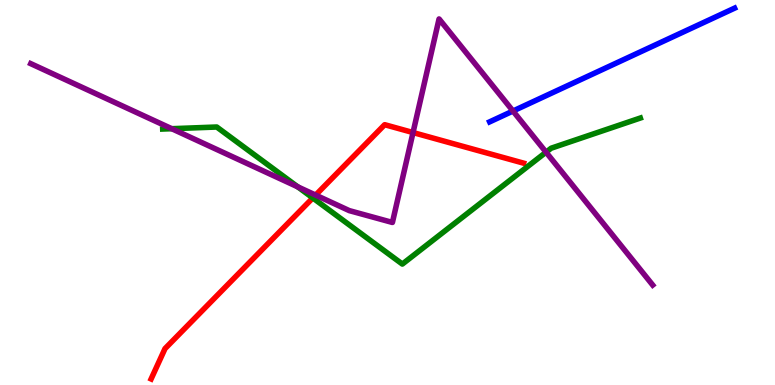[{'lines': ['blue', 'red'], 'intersections': []}, {'lines': ['green', 'red'], 'intersections': [{'x': 4.04, 'y': 4.86}]}, {'lines': ['purple', 'red'], 'intersections': [{'x': 4.07, 'y': 4.93}, {'x': 5.33, 'y': 6.56}]}, {'lines': ['blue', 'green'], 'intersections': []}, {'lines': ['blue', 'purple'], 'intersections': [{'x': 6.62, 'y': 7.12}]}, {'lines': ['green', 'purple'], 'intersections': [{'x': 2.22, 'y': 6.66}, {'x': 3.84, 'y': 5.15}, {'x': 7.05, 'y': 6.05}]}]